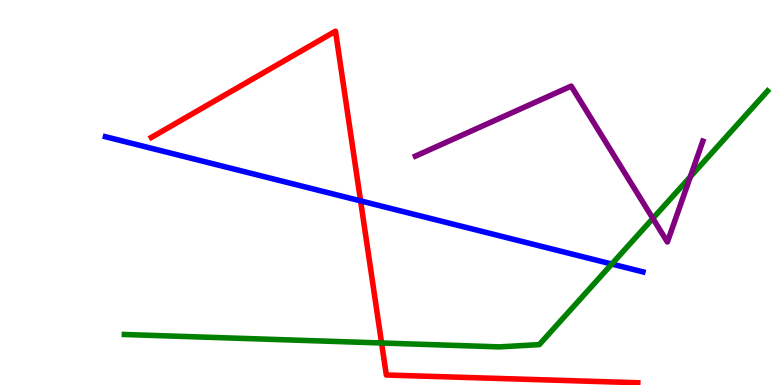[{'lines': ['blue', 'red'], 'intersections': [{'x': 4.65, 'y': 4.78}]}, {'lines': ['green', 'red'], 'intersections': [{'x': 4.92, 'y': 1.09}]}, {'lines': ['purple', 'red'], 'intersections': []}, {'lines': ['blue', 'green'], 'intersections': [{'x': 7.89, 'y': 3.14}]}, {'lines': ['blue', 'purple'], 'intersections': []}, {'lines': ['green', 'purple'], 'intersections': [{'x': 8.42, 'y': 4.33}, {'x': 8.91, 'y': 5.41}]}]